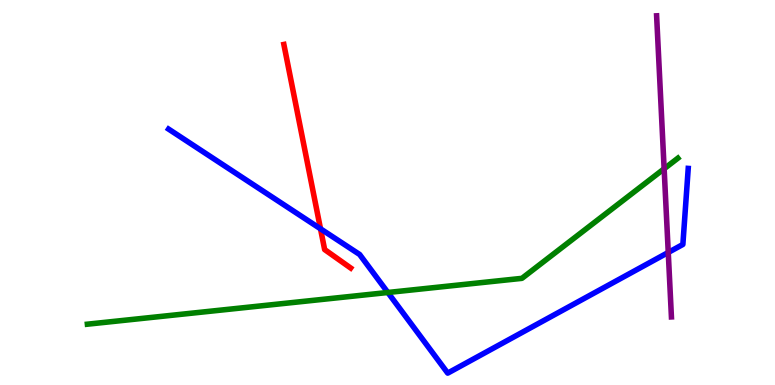[{'lines': ['blue', 'red'], 'intersections': [{'x': 4.14, 'y': 4.06}]}, {'lines': ['green', 'red'], 'intersections': []}, {'lines': ['purple', 'red'], 'intersections': []}, {'lines': ['blue', 'green'], 'intersections': [{'x': 5.0, 'y': 2.4}]}, {'lines': ['blue', 'purple'], 'intersections': [{'x': 8.62, 'y': 3.44}]}, {'lines': ['green', 'purple'], 'intersections': [{'x': 8.57, 'y': 5.62}]}]